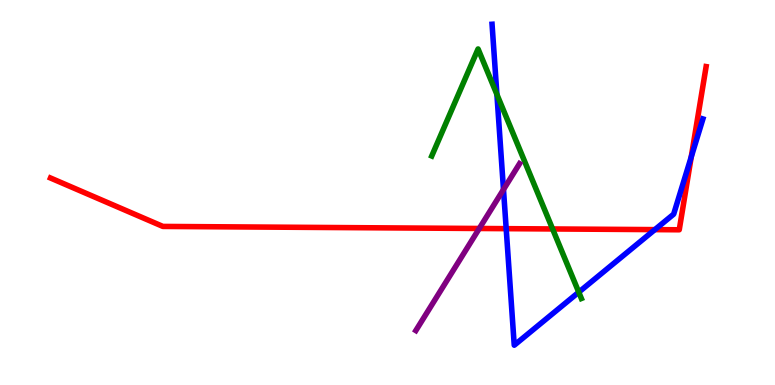[{'lines': ['blue', 'red'], 'intersections': [{'x': 6.53, 'y': 4.06}, {'x': 8.45, 'y': 4.04}, {'x': 8.92, 'y': 5.92}]}, {'lines': ['green', 'red'], 'intersections': [{'x': 7.13, 'y': 4.05}]}, {'lines': ['purple', 'red'], 'intersections': [{'x': 6.18, 'y': 4.07}]}, {'lines': ['blue', 'green'], 'intersections': [{'x': 6.41, 'y': 7.55}, {'x': 7.47, 'y': 2.41}]}, {'lines': ['blue', 'purple'], 'intersections': [{'x': 6.5, 'y': 5.08}]}, {'lines': ['green', 'purple'], 'intersections': []}]